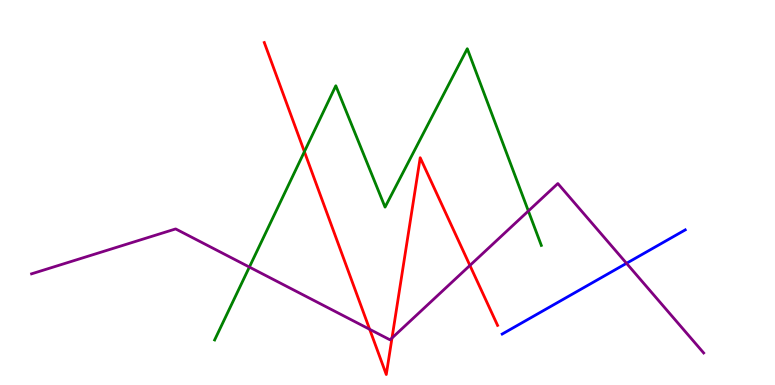[{'lines': ['blue', 'red'], 'intersections': []}, {'lines': ['green', 'red'], 'intersections': [{'x': 3.93, 'y': 6.06}]}, {'lines': ['purple', 'red'], 'intersections': [{'x': 4.77, 'y': 1.45}, {'x': 5.06, 'y': 1.22}, {'x': 6.06, 'y': 3.11}]}, {'lines': ['blue', 'green'], 'intersections': []}, {'lines': ['blue', 'purple'], 'intersections': [{'x': 8.08, 'y': 3.16}]}, {'lines': ['green', 'purple'], 'intersections': [{'x': 3.22, 'y': 3.06}, {'x': 6.82, 'y': 4.52}]}]